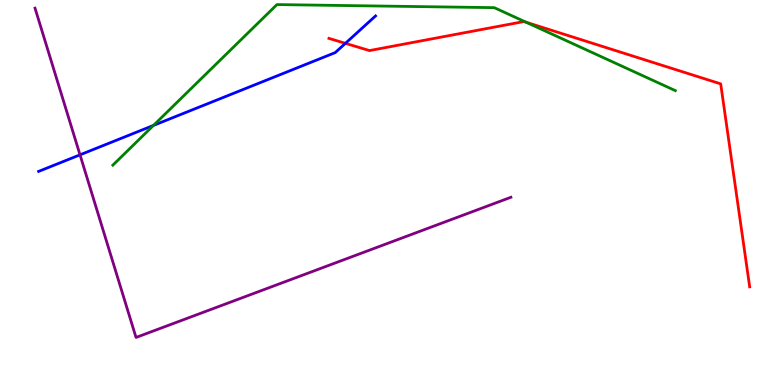[{'lines': ['blue', 'red'], 'intersections': [{'x': 4.46, 'y': 8.87}]}, {'lines': ['green', 'red'], 'intersections': [{'x': 6.79, 'y': 9.42}]}, {'lines': ['purple', 'red'], 'intersections': []}, {'lines': ['blue', 'green'], 'intersections': [{'x': 1.98, 'y': 6.74}]}, {'lines': ['blue', 'purple'], 'intersections': [{'x': 1.03, 'y': 5.98}]}, {'lines': ['green', 'purple'], 'intersections': []}]